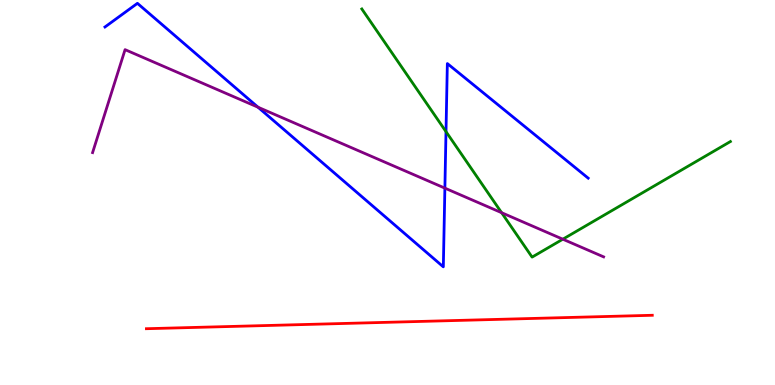[{'lines': ['blue', 'red'], 'intersections': []}, {'lines': ['green', 'red'], 'intersections': []}, {'lines': ['purple', 'red'], 'intersections': []}, {'lines': ['blue', 'green'], 'intersections': [{'x': 5.75, 'y': 6.58}]}, {'lines': ['blue', 'purple'], 'intersections': [{'x': 3.33, 'y': 7.21}, {'x': 5.74, 'y': 5.11}]}, {'lines': ['green', 'purple'], 'intersections': [{'x': 6.47, 'y': 4.48}, {'x': 7.26, 'y': 3.79}]}]